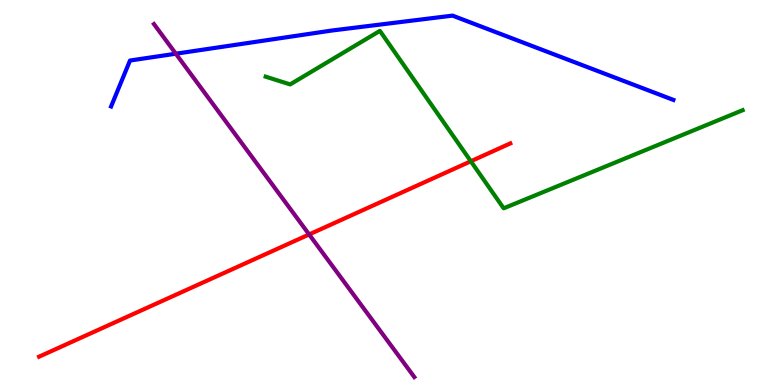[{'lines': ['blue', 'red'], 'intersections': []}, {'lines': ['green', 'red'], 'intersections': [{'x': 6.08, 'y': 5.81}]}, {'lines': ['purple', 'red'], 'intersections': [{'x': 3.99, 'y': 3.91}]}, {'lines': ['blue', 'green'], 'intersections': []}, {'lines': ['blue', 'purple'], 'intersections': [{'x': 2.27, 'y': 8.6}]}, {'lines': ['green', 'purple'], 'intersections': []}]